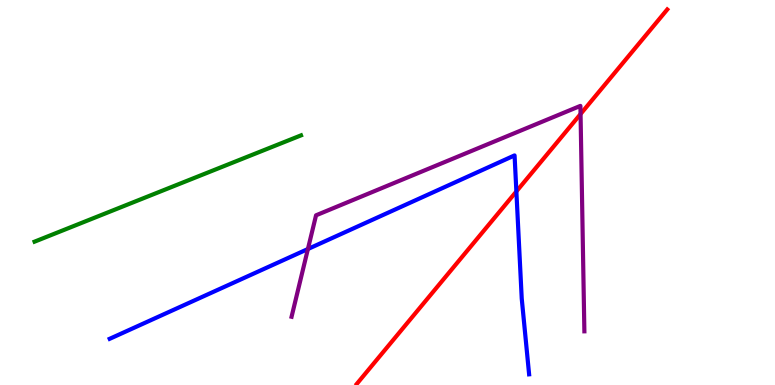[{'lines': ['blue', 'red'], 'intersections': [{'x': 6.66, 'y': 5.03}]}, {'lines': ['green', 'red'], 'intersections': []}, {'lines': ['purple', 'red'], 'intersections': [{'x': 7.49, 'y': 7.04}]}, {'lines': ['blue', 'green'], 'intersections': []}, {'lines': ['blue', 'purple'], 'intersections': [{'x': 3.97, 'y': 3.53}]}, {'lines': ['green', 'purple'], 'intersections': []}]